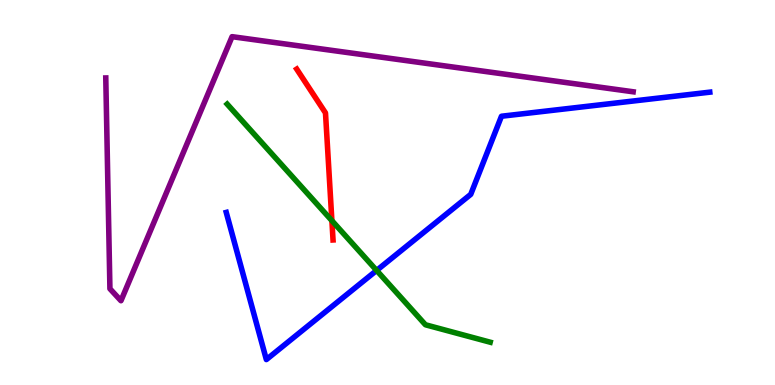[{'lines': ['blue', 'red'], 'intersections': []}, {'lines': ['green', 'red'], 'intersections': [{'x': 4.28, 'y': 4.27}]}, {'lines': ['purple', 'red'], 'intersections': []}, {'lines': ['blue', 'green'], 'intersections': [{'x': 4.86, 'y': 2.98}]}, {'lines': ['blue', 'purple'], 'intersections': []}, {'lines': ['green', 'purple'], 'intersections': []}]